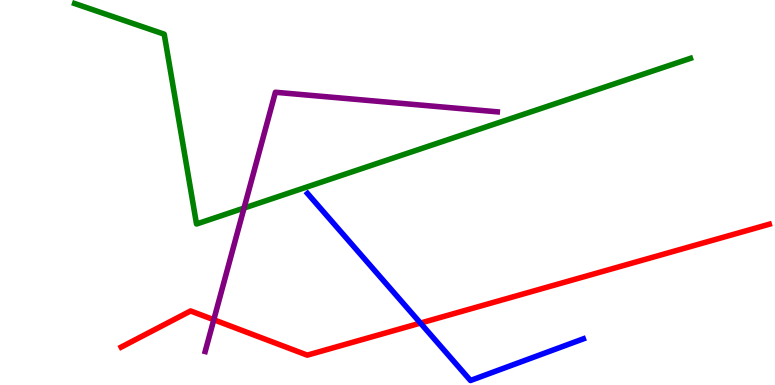[{'lines': ['blue', 'red'], 'intersections': [{'x': 5.43, 'y': 1.61}]}, {'lines': ['green', 'red'], 'intersections': []}, {'lines': ['purple', 'red'], 'intersections': [{'x': 2.76, 'y': 1.7}]}, {'lines': ['blue', 'green'], 'intersections': []}, {'lines': ['blue', 'purple'], 'intersections': []}, {'lines': ['green', 'purple'], 'intersections': [{'x': 3.15, 'y': 4.6}]}]